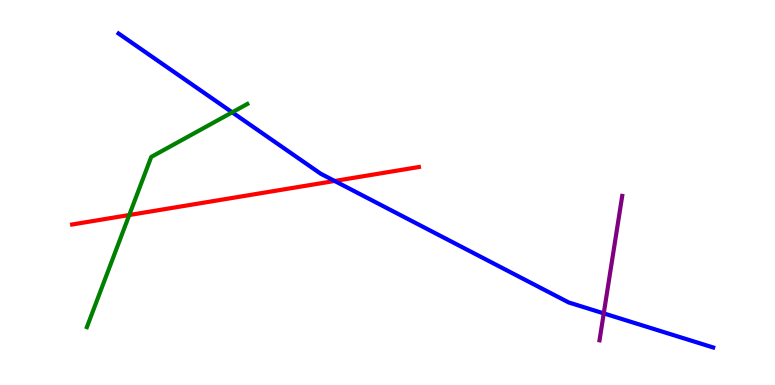[{'lines': ['blue', 'red'], 'intersections': [{'x': 4.32, 'y': 5.3}]}, {'lines': ['green', 'red'], 'intersections': [{'x': 1.67, 'y': 4.42}]}, {'lines': ['purple', 'red'], 'intersections': []}, {'lines': ['blue', 'green'], 'intersections': [{'x': 3.0, 'y': 7.08}]}, {'lines': ['blue', 'purple'], 'intersections': [{'x': 7.79, 'y': 1.86}]}, {'lines': ['green', 'purple'], 'intersections': []}]